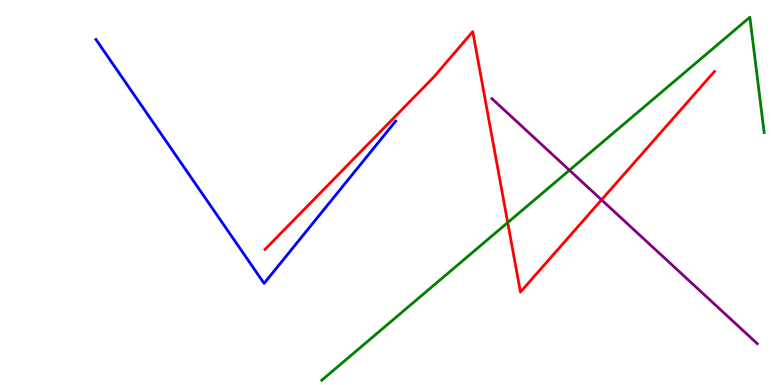[{'lines': ['blue', 'red'], 'intersections': []}, {'lines': ['green', 'red'], 'intersections': [{'x': 6.55, 'y': 4.22}]}, {'lines': ['purple', 'red'], 'intersections': [{'x': 7.76, 'y': 4.81}]}, {'lines': ['blue', 'green'], 'intersections': []}, {'lines': ['blue', 'purple'], 'intersections': []}, {'lines': ['green', 'purple'], 'intersections': [{'x': 7.35, 'y': 5.58}]}]